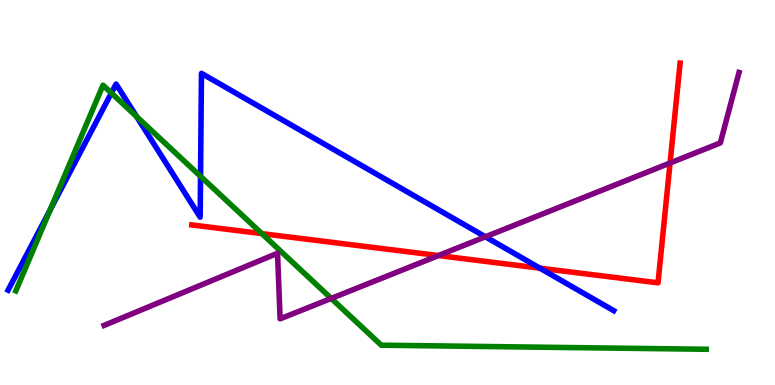[{'lines': ['blue', 'red'], 'intersections': [{'x': 6.97, 'y': 3.04}]}, {'lines': ['green', 'red'], 'intersections': [{'x': 3.38, 'y': 3.93}]}, {'lines': ['purple', 'red'], 'intersections': [{'x': 5.66, 'y': 3.36}, {'x': 8.65, 'y': 5.77}]}, {'lines': ['blue', 'green'], 'intersections': [{'x': 0.647, 'y': 4.55}, {'x': 1.44, 'y': 7.58}, {'x': 1.76, 'y': 6.97}, {'x': 2.59, 'y': 5.42}]}, {'lines': ['blue', 'purple'], 'intersections': [{'x': 6.26, 'y': 3.85}]}, {'lines': ['green', 'purple'], 'intersections': [{'x': 4.27, 'y': 2.25}]}]